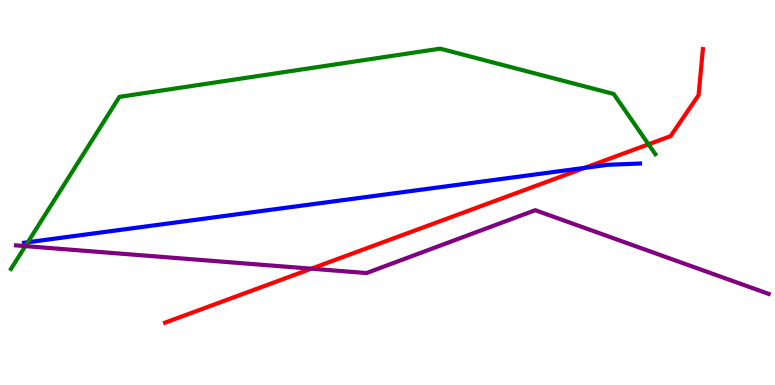[{'lines': ['blue', 'red'], 'intersections': [{'x': 7.54, 'y': 5.64}]}, {'lines': ['green', 'red'], 'intersections': [{'x': 8.37, 'y': 6.25}]}, {'lines': ['purple', 'red'], 'intersections': [{'x': 4.02, 'y': 3.02}]}, {'lines': ['blue', 'green'], 'intersections': [{'x': 0.359, 'y': 3.71}]}, {'lines': ['blue', 'purple'], 'intersections': []}, {'lines': ['green', 'purple'], 'intersections': [{'x': 0.327, 'y': 3.61}]}]